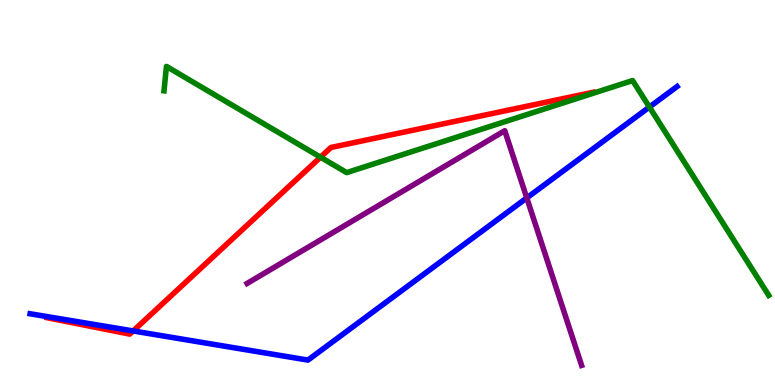[{'lines': ['blue', 'red'], 'intersections': [{'x': 1.72, 'y': 1.4}]}, {'lines': ['green', 'red'], 'intersections': [{'x': 4.14, 'y': 5.92}]}, {'lines': ['purple', 'red'], 'intersections': []}, {'lines': ['blue', 'green'], 'intersections': [{'x': 8.38, 'y': 7.22}]}, {'lines': ['blue', 'purple'], 'intersections': [{'x': 6.8, 'y': 4.86}]}, {'lines': ['green', 'purple'], 'intersections': []}]